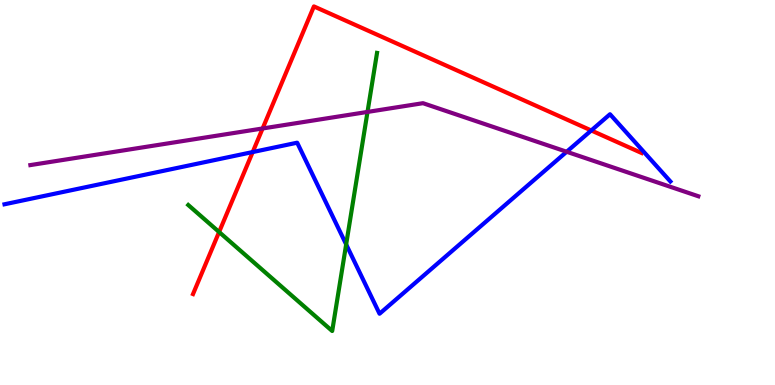[{'lines': ['blue', 'red'], 'intersections': [{'x': 3.26, 'y': 6.05}, {'x': 7.63, 'y': 6.61}]}, {'lines': ['green', 'red'], 'intersections': [{'x': 2.83, 'y': 3.97}]}, {'lines': ['purple', 'red'], 'intersections': [{'x': 3.39, 'y': 6.66}]}, {'lines': ['blue', 'green'], 'intersections': [{'x': 4.47, 'y': 3.65}]}, {'lines': ['blue', 'purple'], 'intersections': [{'x': 7.31, 'y': 6.06}]}, {'lines': ['green', 'purple'], 'intersections': [{'x': 4.74, 'y': 7.09}]}]